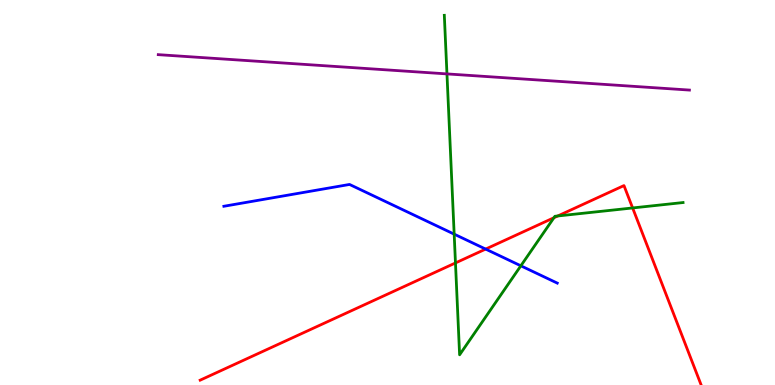[{'lines': ['blue', 'red'], 'intersections': [{'x': 6.27, 'y': 3.53}]}, {'lines': ['green', 'red'], 'intersections': [{'x': 5.88, 'y': 3.17}, {'x': 7.15, 'y': 4.34}, {'x': 7.2, 'y': 4.39}, {'x': 8.16, 'y': 4.6}]}, {'lines': ['purple', 'red'], 'intersections': []}, {'lines': ['blue', 'green'], 'intersections': [{'x': 5.86, 'y': 3.92}, {'x': 6.72, 'y': 3.1}]}, {'lines': ['blue', 'purple'], 'intersections': []}, {'lines': ['green', 'purple'], 'intersections': [{'x': 5.77, 'y': 8.08}]}]